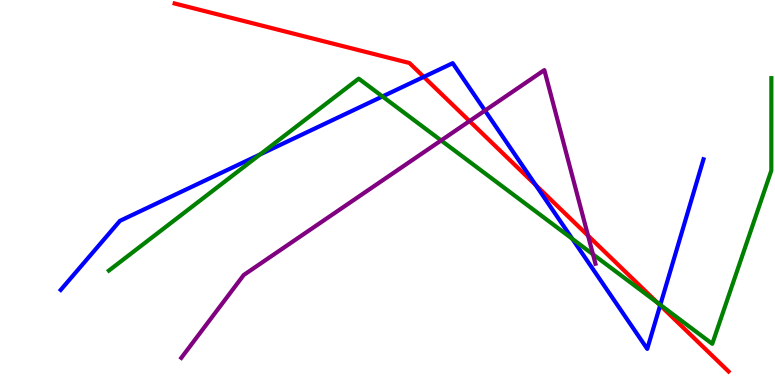[{'lines': ['blue', 'red'], 'intersections': [{'x': 5.47, 'y': 8.0}, {'x': 6.91, 'y': 5.19}, {'x': 8.52, 'y': 2.07}]}, {'lines': ['green', 'red'], 'intersections': [{'x': 8.48, 'y': 2.14}]}, {'lines': ['purple', 'red'], 'intersections': [{'x': 6.06, 'y': 6.85}, {'x': 7.59, 'y': 3.88}]}, {'lines': ['blue', 'green'], 'intersections': [{'x': 3.36, 'y': 5.99}, {'x': 4.93, 'y': 7.49}, {'x': 7.38, 'y': 3.8}, {'x': 8.52, 'y': 2.08}]}, {'lines': ['blue', 'purple'], 'intersections': [{'x': 6.26, 'y': 7.13}]}, {'lines': ['green', 'purple'], 'intersections': [{'x': 5.69, 'y': 6.35}, {'x': 7.65, 'y': 3.39}]}]